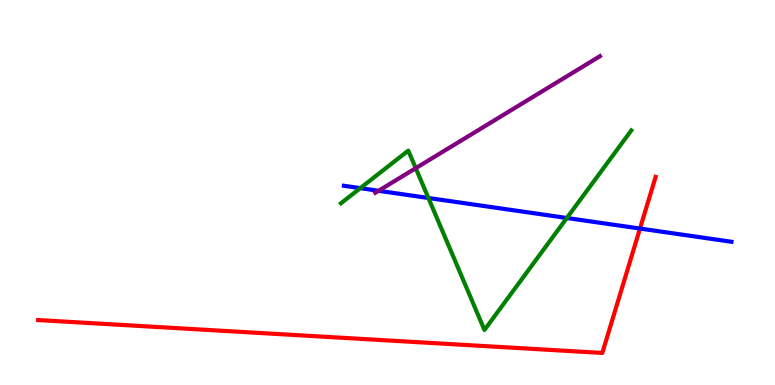[{'lines': ['blue', 'red'], 'intersections': [{'x': 8.26, 'y': 4.06}]}, {'lines': ['green', 'red'], 'intersections': []}, {'lines': ['purple', 'red'], 'intersections': []}, {'lines': ['blue', 'green'], 'intersections': [{'x': 4.65, 'y': 5.11}, {'x': 5.53, 'y': 4.86}, {'x': 7.31, 'y': 4.34}]}, {'lines': ['blue', 'purple'], 'intersections': [{'x': 4.88, 'y': 5.04}]}, {'lines': ['green', 'purple'], 'intersections': [{'x': 5.36, 'y': 5.63}]}]